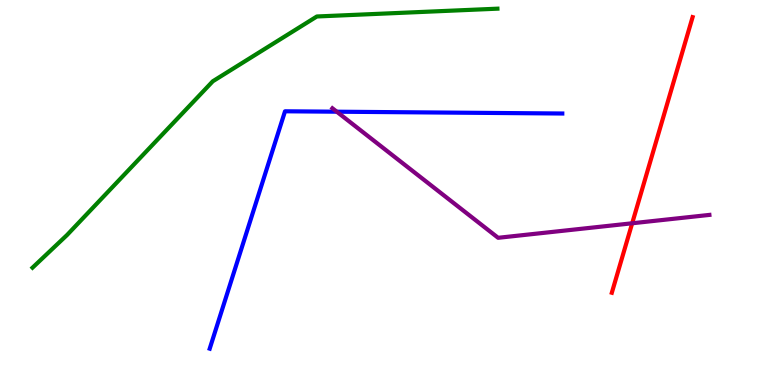[{'lines': ['blue', 'red'], 'intersections': []}, {'lines': ['green', 'red'], 'intersections': []}, {'lines': ['purple', 'red'], 'intersections': [{'x': 8.16, 'y': 4.2}]}, {'lines': ['blue', 'green'], 'intersections': []}, {'lines': ['blue', 'purple'], 'intersections': [{'x': 4.35, 'y': 7.1}]}, {'lines': ['green', 'purple'], 'intersections': []}]